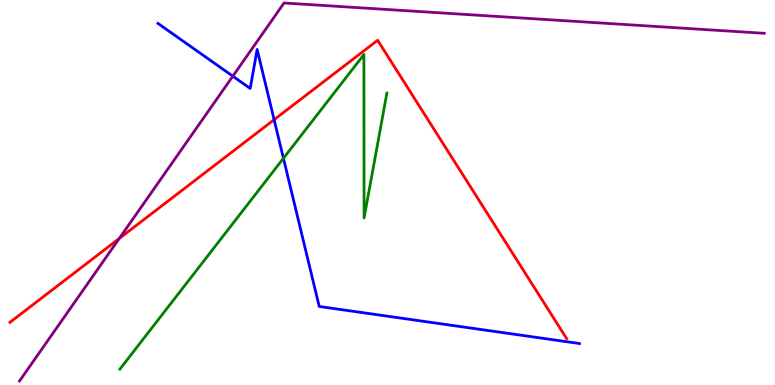[{'lines': ['blue', 'red'], 'intersections': [{'x': 3.54, 'y': 6.89}]}, {'lines': ['green', 'red'], 'intersections': []}, {'lines': ['purple', 'red'], 'intersections': [{'x': 1.54, 'y': 3.81}]}, {'lines': ['blue', 'green'], 'intersections': [{'x': 3.66, 'y': 5.89}]}, {'lines': ['blue', 'purple'], 'intersections': [{'x': 3.0, 'y': 8.02}]}, {'lines': ['green', 'purple'], 'intersections': []}]